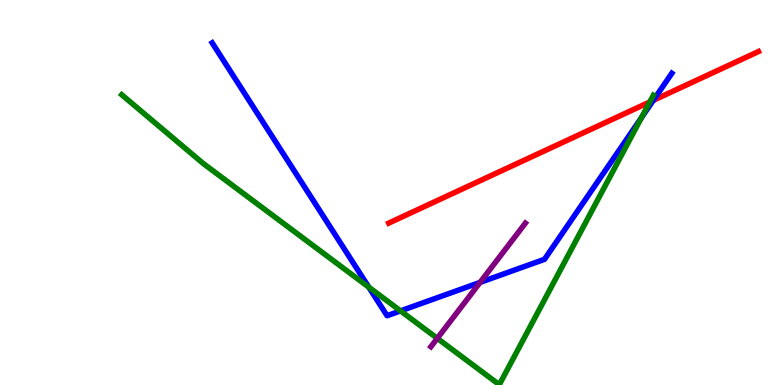[{'lines': ['blue', 'red'], 'intersections': [{'x': 8.43, 'y': 7.39}]}, {'lines': ['green', 'red'], 'intersections': [{'x': 8.38, 'y': 7.35}]}, {'lines': ['purple', 'red'], 'intersections': []}, {'lines': ['blue', 'green'], 'intersections': [{'x': 4.76, 'y': 2.54}, {'x': 5.17, 'y': 1.92}, {'x': 8.28, 'y': 6.94}]}, {'lines': ['blue', 'purple'], 'intersections': [{'x': 6.19, 'y': 2.67}]}, {'lines': ['green', 'purple'], 'intersections': [{'x': 5.64, 'y': 1.21}]}]